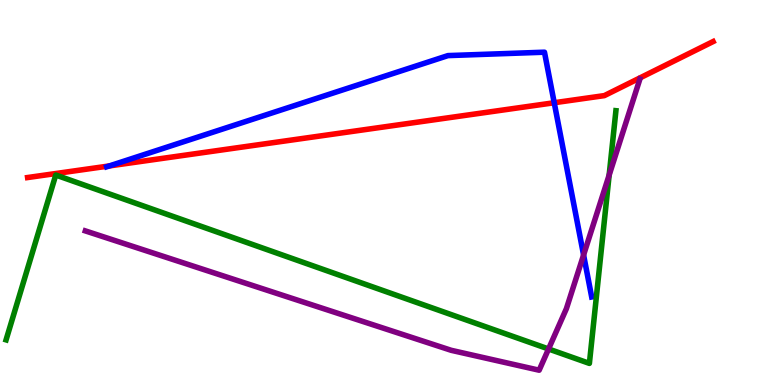[{'lines': ['blue', 'red'], 'intersections': [{'x': 1.41, 'y': 5.69}, {'x': 7.15, 'y': 7.33}]}, {'lines': ['green', 'red'], 'intersections': []}, {'lines': ['purple', 'red'], 'intersections': []}, {'lines': ['blue', 'green'], 'intersections': []}, {'lines': ['blue', 'purple'], 'intersections': [{'x': 7.53, 'y': 3.38}]}, {'lines': ['green', 'purple'], 'intersections': [{'x': 7.08, 'y': 0.936}, {'x': 7.86, 'y': 5.45}]}]